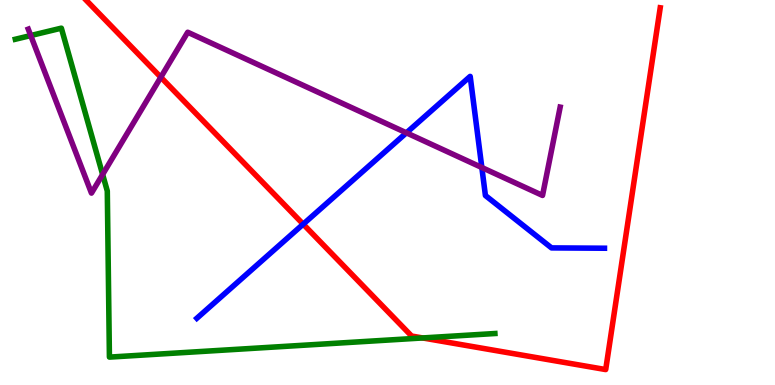[{'lines': ['blue', 'red'], 'intersections': [{'x': 3.91, 'y': 4.18}]}, {'lines': ['green', 'red'], 'intersections': [{'x': 5.45, 'y': 1.22}]}, {'lines': ['purple', 'red'], 'intersections': [{'x': 2.07, 'y': 7.99}]}, {'lines': ['blue', 'green'], 'intersections': []}, {'lines': ['blue', 'purple'], 'intersections': [{'x': 5.24, 'y': 6.55}, {'x': 6.22, 'y': 5.65}]}, {'lines': ['green', 'purple'], 'intersections': [{'x': 0.397, 'y': 9.08}, {'x': 1.32, 'y': 5.47}]}]